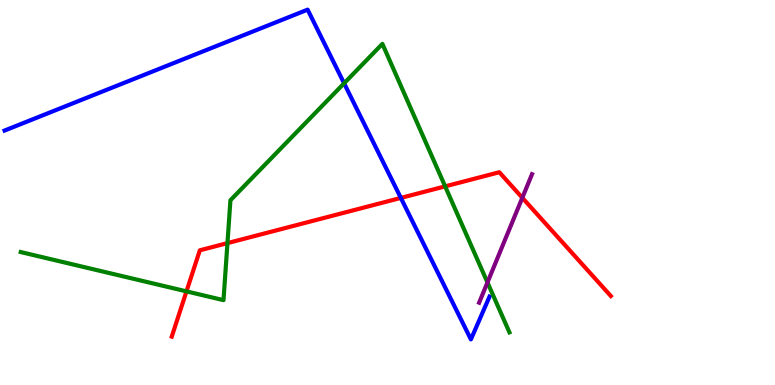[{'lines': ['blue', 'red'], 'intersections': [{'x': 5.17, 'y': 4.86}]}, {'lines': ['green', 'red'], 'intersections': [{'x': 2.41, 'y': 2.43}, {'x': 2.93, 'y': 3.69}, {'x': 5.74, 'y': 5.16}]}, {'lines': ['purple', 'red'], 'intersections': [{'x': 6.74, 'y': 4.86}]}, {'lines': ['blue', 'green'], 'intersections': [{'x': 4.44, 'y': 7.84}]}, {'lines': ['blue', 'purple'], 'intersections': []}, {'lines': ['green', 'purple'], 'intersections': [{'x': 6.29, 'y': 2.66}]}]